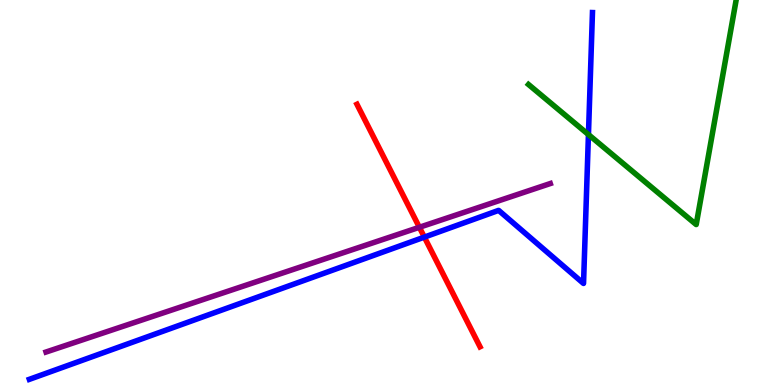[{'lines': ['blue', 'red'], 'intersections': [{'x': 5.48, 'y': 3.84}]}, {'lines': ['green', 'red'], 'intersections': []}, {'lines': ['purple', 'red'], 'intersections': [{'x': 5.41, 'y': 4.1}]}, {'lines': ['blue', 'green'], 'intersections': [{'x': 7.59, 'y': 6.5}]}, {'lines': ['blue', 'purple'], 'intersections': []}, {'lines': ['green', 'purple'], 'intersections': []}]